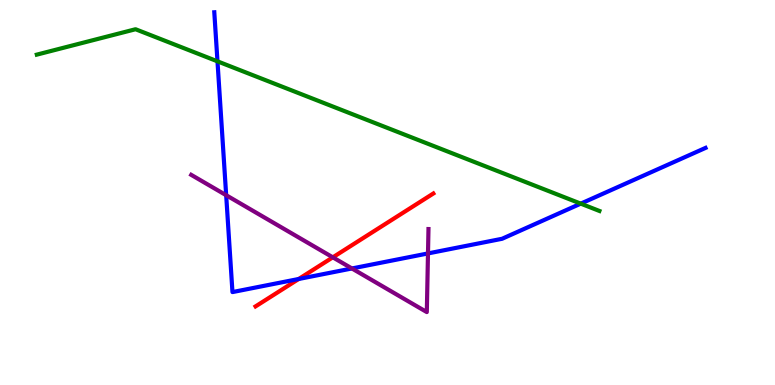[{'lines': ['blue', 'red'], 'intersections': [{'x': 3.85, 'y': 2.75}]}, {'lines': ['green', 'red'], 'intersections': []}, {'lines': ['purple', 'red'], 'intersections': [{'x': 4.29, 'y': 3.32}]}, {'lines': ['blue', 'green'], 'intersections': [{'x': 2.81, 'y': 8.41}, {'x': 7.49, 'y': 4.71}]}, {'lines': ['blue', 'purple'], 'intersections': [{'x': 2.92, 'y': 4.93}, {'x': 4.54, 'y': 3.03}, {'x': 5.52, 'y': 3.42}]}, {'lines': ['green', 'purple'], 'intersections': []}]